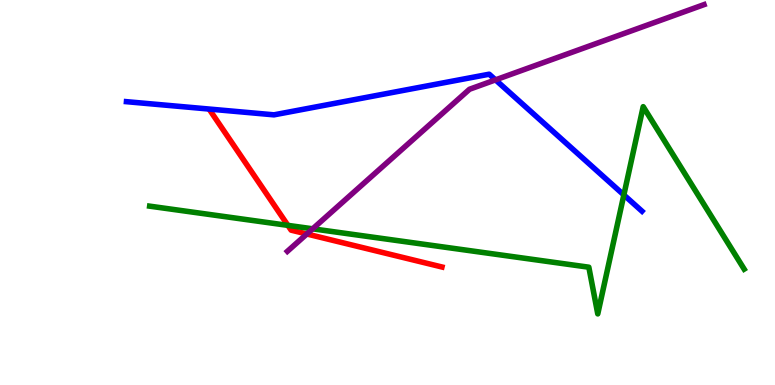[{'lines': ['blue', 'red'], 'intersections': []}, {'lines': ['green', 'red'], 'intersections': [{'x': 3.71, 'y': 4.15}]}, {'lines': ['purple', 'red'], 'intersections': [{'x': 3.96, 'y': 3.92}]}, {'lines': ['blue', 'green'], 'intersections': [{'x': 8.05, 'y': 4.94}]}, {'lines': ['blue', 'purple'], 'intersections': [{'x': 6.39, 'y': 7.93}]}, {'lines': ['green', 'purple'], 'intersections': [{'x': 4.03, 'y': 4.06}]}]